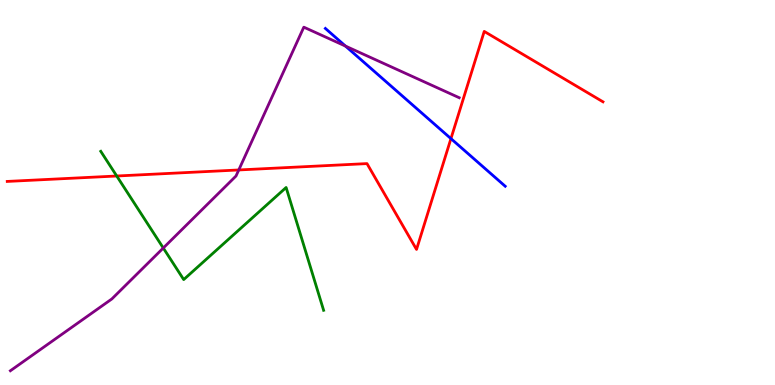[{'lines': ['blue', 'red'], 'intersections': [{'x': 5.82, 'y': 6.4}]}, {'lines': ['green', 'red'], 'intersections': [{'x': 1.51, 'y': 5.43}]}, {'lines': ['purple', 'red'], 'intersections': [{'x': 3.08, 'y': 5.59}]}, {'lines': ['blue', 'green'], 'intersections': []}, {'lines': ['blue', 'purple'], 'intersections': [{'x': 4.46, 'y': 8.8}]}, {'lines': ['green', 'purple'], 'intersections': [{'x': 2.11, 'y': 3.56}]}]